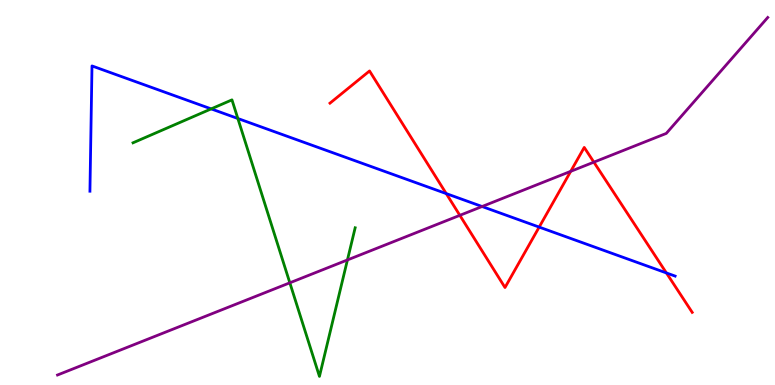[{'lines': ['blue', 'red'], 'intersections': [{'x': 5.76, 'y': 4.97}, {'x': 6.96, 'y': 4.1}, {'x': 8.6, 'y': 2.91}]}, {'lines': ['green', 'red'], 'intersections': []}, {'lines': ['purple', 'red'], 'intersections': [{'x': 5.93, 'y': 4.41}, {'x': 7.36, 'y': 5.55}, {'x': 7.66, 'y': 5.79}]}, {'lines': ['blue', 'green'], 'intersections': [{'x': 2.72, 'y': 7.17}, {'x': 3.07, 'y': 6.92}]}, {'lines': ['blue', 'purple'], 'intersections': [{'x': 6.22, 'y': 4.64}]}, {'lines': ['green', 'purple'], 'intersections': [{'x': 3.74, 'y': 2.65}, {'x': 4.48, 'y': 3.25}]}]